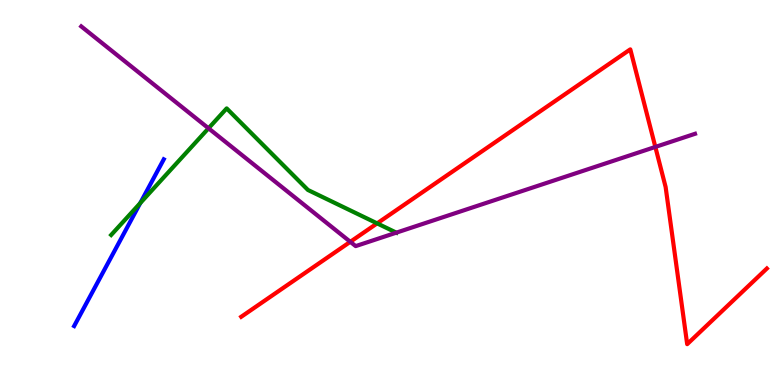[{'lines': ['blue', 'red'], 'intersections': []}, {'lines': ['green', 'red'], 'intersections': [{'x': 4.87, 'y': 4.2}]}, {'lines': ['purple', 'red'], 'intersections': [{'x': 4.52, 'y': 3.72}, {'x': 8.46, 'y': 6.18}]}, {'lines': ['blue', 'green'], 'intersections': [{'x': 1.81, 'y': 4.72}]}, {'lines': ['blue', 'purple'], 'intersections': []}, {'lines': ['green', 'purple'], 'intersections': [{'x': 2.69, 'y': 6.67}, {'x': 5.11, 'y': 3.96}]}]